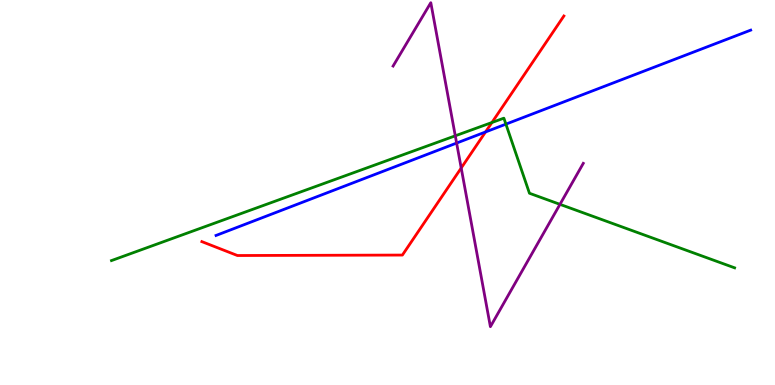[{'lines': ['blue', 'red'], 'intersections': [{'x': 6.27, 'y': 6.57}]}, {'lines': ['green', 'red'], 'intersections': [{'x': 6.35, 'y': 6.82}]}, {'lines': ['purple', 'red'], 'intersections': [{'x': 5.95, 'y': 5.64}]}, {'lines': ['blue', 'green'], 'intersections': [{'x': 6.53, 'y': 6.78}]}, {'lines': ['blue', 'purple'], 'intersections': [{'x': 5.89, 'y': 6.28}]}, {'lines': ['green', 'purple'], 'intersections': [{'x': 5.87, 'y': 6.47}, {'x': 7.23, 'y': 4.69}]}]